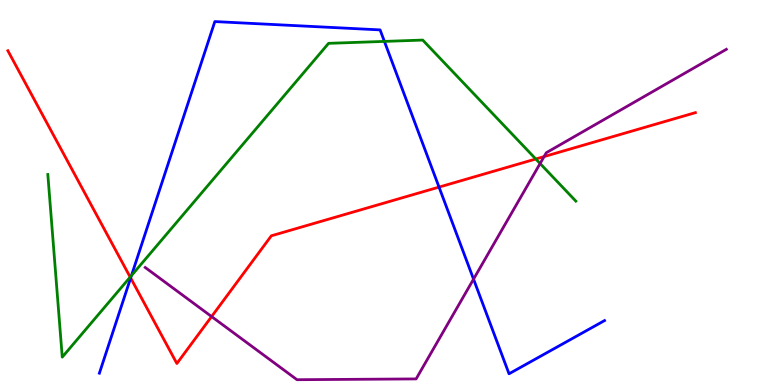[{'lines': ['blue', 'red'], 'intersections': [{'x': 1.69, 'y': 2.78}, {'x': 5.66, 'y': 5.14}]}, {'lines': ['green', 'red'], 'intersections': [{'x': 1.68, 'y': 2.8}, {'x': 6.91, 'y': 5.87}]}, {'lines': ['purple', 'red'], 'intersections': [{'x': 2.73, 'y': 1.78}, {'x': 7.02, 'y': 5.93}]}, {'lines': ['blue', 'green'], 'intersections': [{'x': 1.7, 'y': 2.84}, {'x': 4.96, 'y': 8.92}]}, {'lines': ['blue', 'purple'], 'intersections': [{'x': 6.11, 'y': 2.75}]}, {'lines': ['green', 'purple'], 'intersections': [{'x': 6.97, 'y': 5.75}]}]